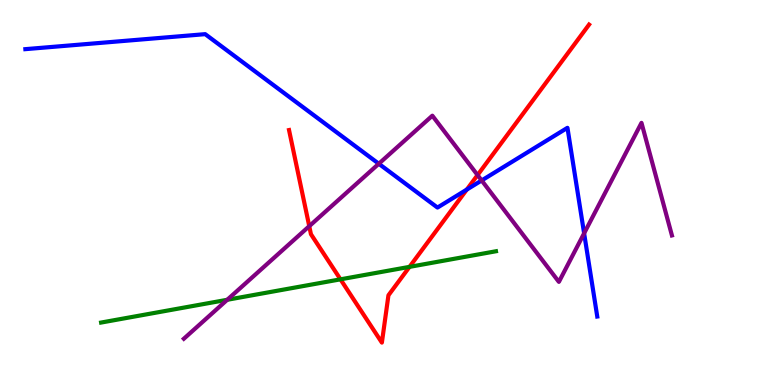[{'lines': ['blue', 'red'], 'intersections': [{'x': 6.02, 'y': 5.08}]}, {'lines': ['green', 'red'], 'intersections': [{'x': 4.39, 'y': 2.74}, {'x': 5.28, 'y': 3.07}]}, {'lines': ['purple', 'red'], 'intersections': [{'x': 3.99, 'y': 4.13}, {'x': 6.16, 'y': 5.45}]}, {'lines': ['blue', 'green'], 'intersections': []}, {'lines': ['blue', 'purple'], 'intersections': [{'x': 4.89, 'y': 5.75}, {'x': 6.21, 'y': 5.31}, {'x': 7.54, 'y': 3.94}]}, {'lines': ['green', 'purple'], 'intersections': [{'x': 2.93, 'y': 2.21}]}]